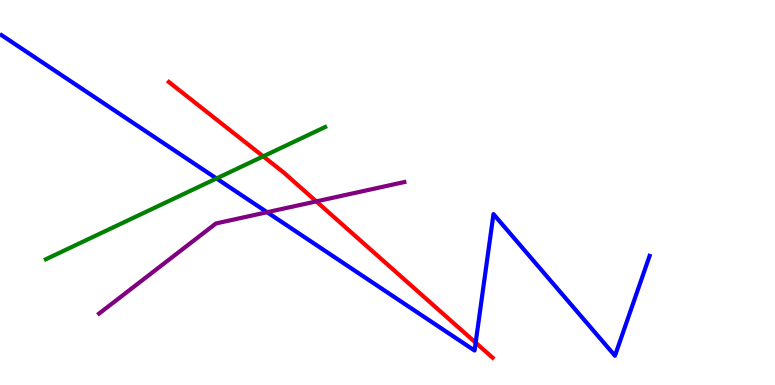[{'lines': ['blue', 'red'], 'intersections': [{'x': 6.14, 'y': 1.1}]}, {'lines': ['green', 'red'], 'intersections': [{'x': 3.4, 'y': 5.94}]}, {'lines': ['purple', 'red'], 'intersections': [{'x': 4.08, 'y': 4.77}]}, {'lines': ['blue', 'green'], 'intersections': [{'x': 2.79, 'y': 5.36}]}, {'lines': ['blue', 'purple'], 'intersections': [{'x': 3.45, 'y': 4.49}]}, {'lines': ['green', 'purple'], 'intersections': []}]